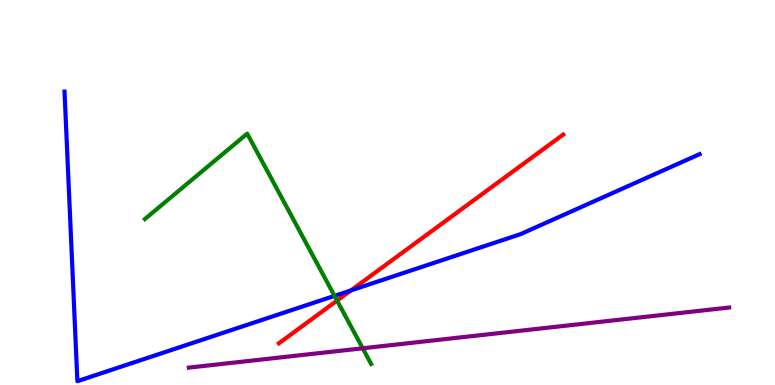[{'lines': ['blue', 'red'], 'intersections': [{'x': 4.53, 'y': 2.46}]}, {'lines': ['green', 'red'], 'intersections': [{'x': 4.35, 'y': 2.19}]}, {'lines': ['purple', 'red'], 'intersections': []}, {'lines': ['blue', 'green'], 'intersections': [{'x': 4.32, 'y': 2.32}]}, {'lines': ['blue', 'purple'], 'intersections': []}, {'lines': ['green', 'purple'], 'intersections': [{'x': 4.68, 'y': 0.954}]}]